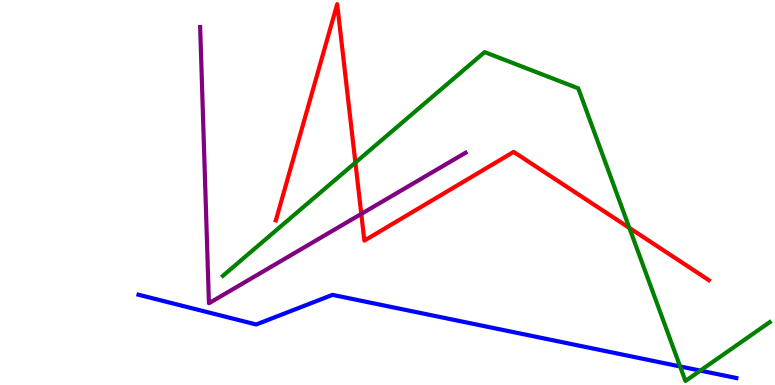[{'lines': ['blue', 'red'], 'intersections': []}, {'lines': ['green', 'red'], 'intersections': [{'x': 4.59, 'y': 5.78}, {'x': 8.12, 'y': 4.08}]}, {'lines': ['purple', 'red'], 'intersections': [{'x': 4.66, 'y': 4.44}]}, {'lines': ['blue', 'green'], 'intersections': [{'x': 8.78, 'y': 0.482}, {'x': 9.04, 'y': 0.374}]}, {'lines': ['blue', 'purple'], 'intersections': []}, {'lines': ['green', 'purple'], 'intersections': []}]